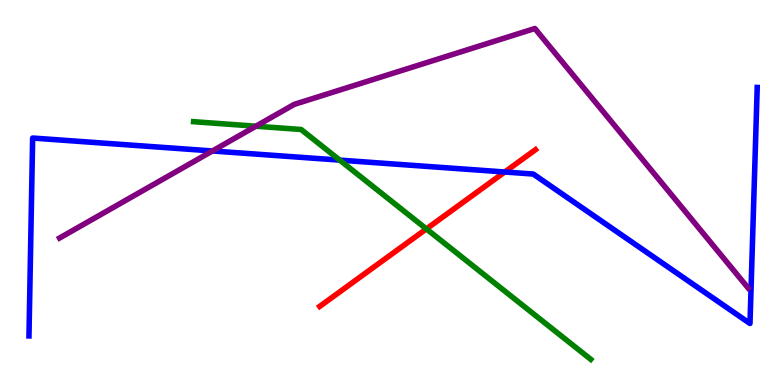[{'lines': ['blue', 'red'], 'intersections': [{'x': 6.51, 'y': 5.53}]}, {'lines': ['green', 'red'], 'intersections': [{'x': 5.5, 'y': 4.05}]}, {'lines': ['purple', 'red'], 'intersections': []}, {'lines': ['blue', 'green'], 'intersections': [{'x': 4.38, 'y': 5.84}]}, {'lines': ['blue', 'purple'], 'intersections': [{'x': 2.74, 'y': 6.08}]}, {'lines': ['green', 'purple'], 'intersections': [{'x': 3.3, 'y': 6.72}]}]